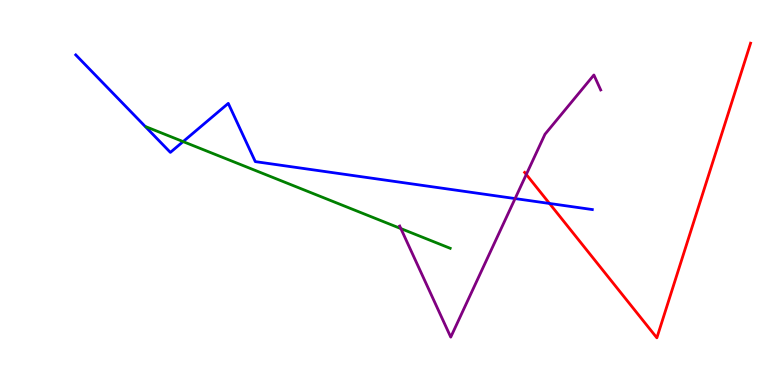[{'lines': ['blue', 'red'], 'intersections': [{'x': 7.09, 'y': 4.72}]}, {'lines': ['green', 'red'], 'intersections': []}, {'lines': ['purple', 'red'], 'intersections': [{'x': 6.79, 'y': 5.47}]}, {'lines': ['blue', 'green'], 'intersections': [{'x': 2.36, 'y': 6.32}]}, {'lines': ['blue', 'purple'], 'intersections': [{'x': 6.65, 'y': 4.84}]}, {'lines': ['green', 'purple'], 'intersections': [{'x': 5.17, 'y': 4.06}]}]